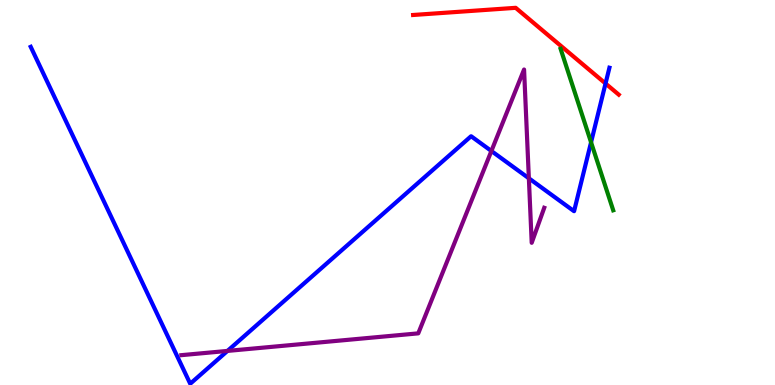[{'lines': ['blue', 'red'], 'intersections': [{'x': 7.81, 'y': 7.83}]}, {'lines': ['green', 'red'], 'intersections': []}, {'lines': ['purple', 'red'], 'intersections': []}, {'lines': ['blue', 'green'], 'intersections': [{'x': 7.63, 'y': 6.3}]}, {'lines': ['blue', 'purple'], 'intersections': [{'x': 2.94, 'y': 0.885}, {'x': 6.34, 'y': 6.08}, {'x': 6.82, 'y': 5.37}]}, {'lines': ['green', 'purple'], 'intersections': []}]